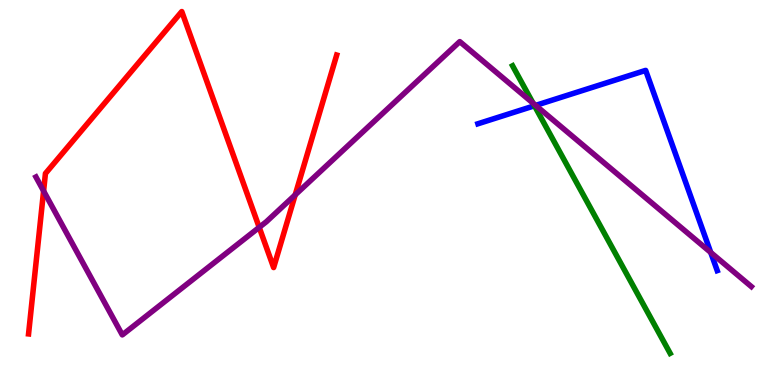[{'lines': ['blue', 'red'], 'intersections': []}, {'lines': ['green', 'red'], 'intersections': []}, {'lines': ['purple', 'red'], 'intersections': [{'x': 0.562, 'y': 5.04}, {'x': 3.34, 'y': 4.09}, {'x': 3.81, 'y': 4.94}]}, {'lines': ['blue', 'green'], 'intersections': [{'x': 6.9, 'y': 7.25}]}, {'lines': ['blue', 'purple'], 'intersections': [{'x': 6.91, 'y': 7.26}, {'x': 9.17, 'y': 3.44}]}, {'lines': ['green', 'purple'], 'intersections': [{'x': 6.88, 'y': 7.32}]}]